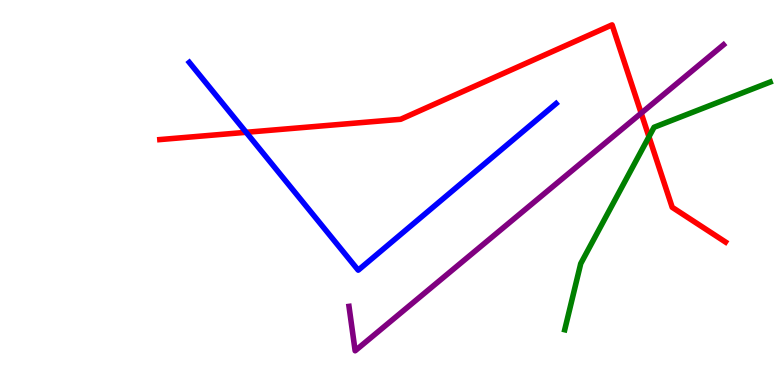[{'lines': ['blue', 'red'], 'intersections': [{'x': 3.18, 'y': 6.56}]}, {'lines': ['green', 'red'], 'intersections': [{'x': 8.37, 'y': 6.45}]}, {'lines': ['purple', 'red'], 'intersections': [{'x': 8.27, 'y': 7.06}]}, {'lines': ['blue', 'green'], 'intersections': []}, {'lines': ['blue', 'purple'], 'intersections': []}, {'lines': ['green', 'purple'], 'intersections': []}]